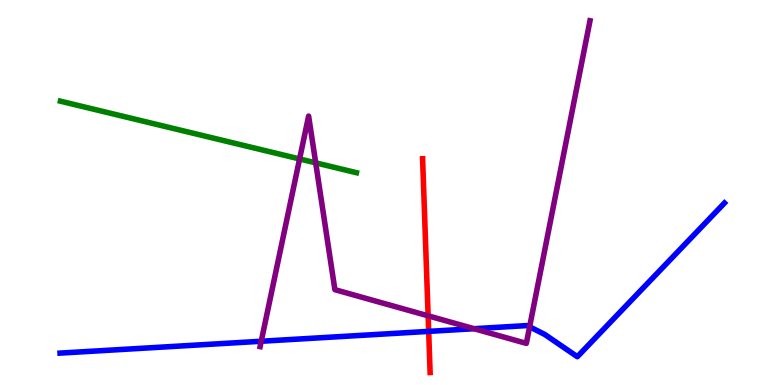[{'lines': ['blue', 'red'], 'intersections': [{'x': 5.53, 'y': 1.39}]}, {'lines': ['green', 'red'], 'intersections': []}, {'lines': ['purple', 'red'], 'intersections': [{'x': 5.52, 'y': 1.8}]}, {'lines': ['blue', 'green'], 'intersections': []}, {'lines': ['blue', 'purple'], 'intersections': [{'x': 3.37, 'y': 1.14}, {'x': 6.12, 'y': 1.46}, {'x': 6.83, 'y': 1.51}]}, {'lines': ['green', 'purple'], 'intersections': [{'x': 3.87, 'y': 5.87}, {'x': 4.07, 'y': 5.77}]}]